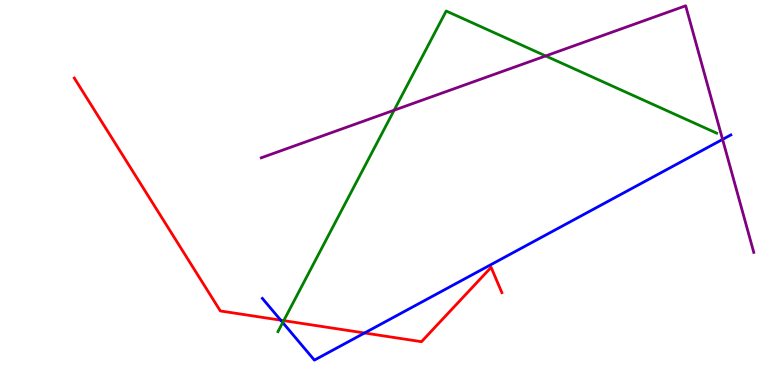[{'lines': ['blue', 'red'], 'intersections': [{'x': 3.62, 'y': 1.68}, {'x': 4.7, 'y': 1.35}]}, {'lines': ['green', 'red'], 'intersections': [{'x': 3.66, 'y': 1.67}]}, {'lines': ['purple', 'red'], 'intersections': []}, {'lines': ['blue', 'green'], 'intersections': [{'x': 3.65, 'y': 1.62}]}, {'lines': ['blue', 'purple'], 'intersections': [{'x': 9.32, 'y': 6.38}]}, {'lines': ['green', 'purple'], 'intersections': [{'x': 5.09, 'y': 7.14}, {'x': 7.04, 'y': 8.55}]}]